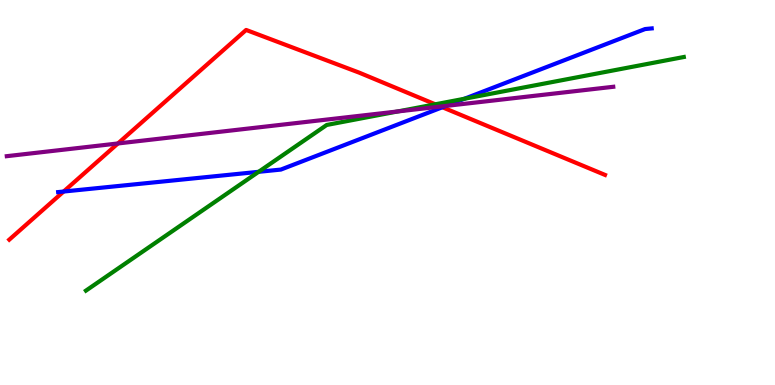[{'lines': ['blue', 'red'], 'intersections': [{'x': 0.821, 'y': 5.03}, {'x': 5.71, 'y': 7.21}]}, {'lines': ['green', 'red'], 'intersections': [{'x': 5.62, 'y': 7.29}]}, {'lines': ['purple', 'red'], 'intersections': [{'x': 1.52, 'y': 6.27}, {'x': 5.69, 'y': 7.23}]}, {'lines': ['blue', 'green'], 'intersections': [{'x': 3.34, 'y': 5.54}, {'x': 5.99, 'y': 7.43}]}, {'lines': ['blue', 'purple'], 'intersections': [{'x': 5.75, 'y': 7.25}]}, {'lines': ['green', 'purple'], 'intersections': [{'x': 5.13, 'y': 7.11}]}]